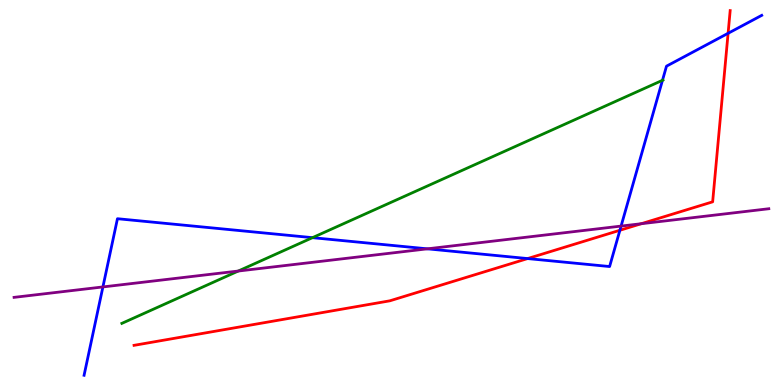[{'lines': ['blue', 'red'], 'intersections': [{'x': 6.81, 'y': 3.28}, {'x': 8.0, 'y': 4.02}, {'x': 9.39, 'y': 9.13}]}, {'lines': ['green', 'red'], 'intersections': []}, {'lines': ['purple', 'red'], 'intersections': [{'x': 8.27, 'y': 4.19}]}, {'lines': ['blue', 'green'], 'intersections': [{'x': 4.03, 'y': 3.83}, {'x': 8.55, 'y': 7.91}]}, {'lines': ['blue', 'purple'], 'intersections': [{'x': 1.33, 'y': 2.55}, {'x': 5.51, 'y': 3.54}, {'x': 8.01, 'y': 4.13}]}, {'lines': ['green', 'purple'], 'intersections': [{'x': 3.07, 'y': 2.96}]}]